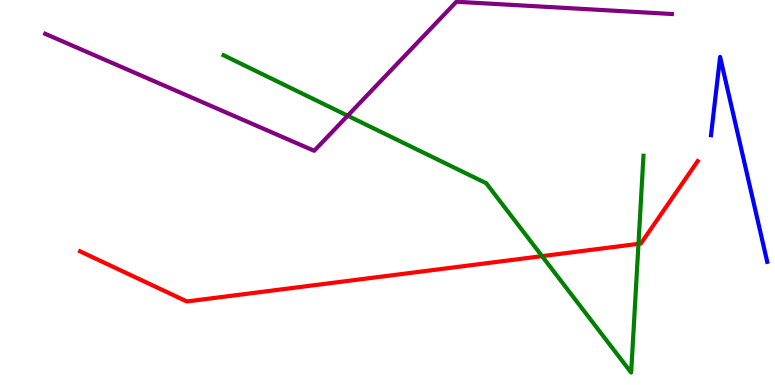[{'lines': ['blue', 'red'], 'intersections': []}, {'lines': ['green', 'red'], 'intersections': [{'x': 6.99, 'y': 3.35}, {'x': 8.24, 'y': 3.67}]}, {'lines': ['purple', 'red'], 'intersections': []}, {'lines': ['blue', 'green'], 'intersections': []}, {'lines': ['blue', 'purple'], 'intersections': []}, {'lines': ['green', 'purple'], 'intersections': [{'x': 4.49, 'y': 6.99}]}]